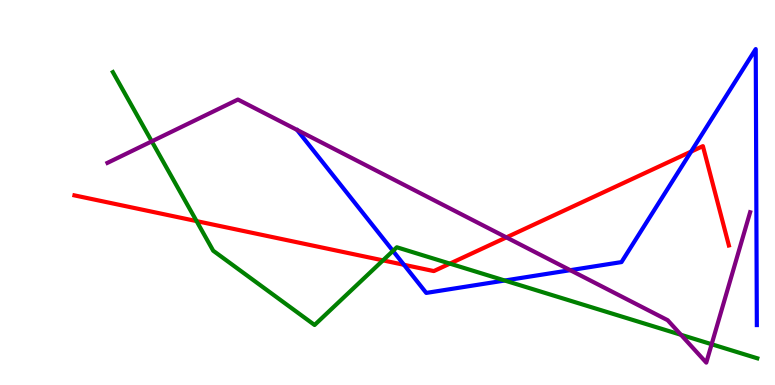[{'lines': ['blue', 'red'], 'intersections': [{'x': 5.21, 'y': 3.12}, {'x': 8.92, 'y': 6.06}]}, {'lines': ['green', 'red'], 'intersections': [{'x': 2.54, 'y': 4.26}, {'x': 4.94, 'y': 3.24}, {'x': 5.81, 'y': 3.15}]}, {'lines': ['purple', 'red'], 'intersections': [{'x': 6.53, 'y': 3.83}]}, {'lines': ['blue', 'green'], 'intersections': [{'x': 5.07, 'y': 3.48}, {'x': 6.51, 'y': 2.71}]}, {'lines': ['blue', 'purple'], 'intersections': [{'x': 7.36, 'y': 2.98}]}, {'lines': ['green', 'purple'], 'intersections': [{'x': 1.96, 'y': 6.33}, {'x': 8.79, 'y': 1.3}, {'x': 9.18, 'y': 1.06}]}]